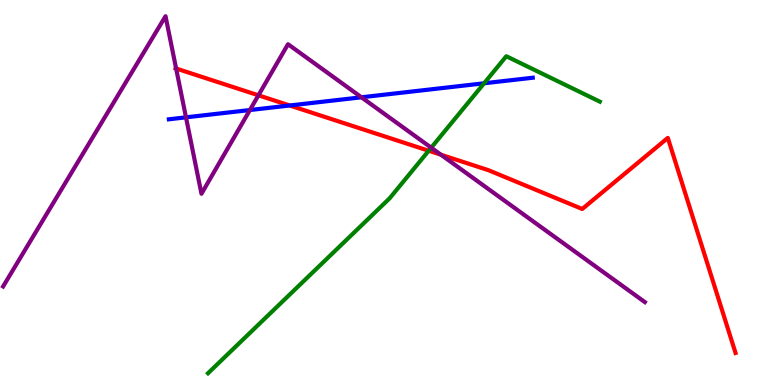[{'lines': ['blue', 'red'], 'intersections': [{'x': 3.74, 'y': 7.26}]}, {'lines': ['green', 'red'], 'intersections': [{'x': 5.53, 'y': 6.08}]}, {'lines': ['purple', 'red'], 'intersections': [{'x': 2.27, 'y': 8.22}, {'x': 3.33, 'y': 7.52}, {'x': 5.69, 'y': 5.98}]}, {'lines': ['blue', 'green'], 'intersections': [{'x': 6.25, 'y': 7.84}]}, {'lines': ['blue', 'purple'], 'intersections': [{'x': 2.4, 'y': 6.95}, {'x': 3.22, 'y': 7.14}, {'x': 4.66, 'y': 7.47}]}, {'lines': ['green', 'purple'], 'intersections': [{'x': 5.56, 'y': 6.16}]}]